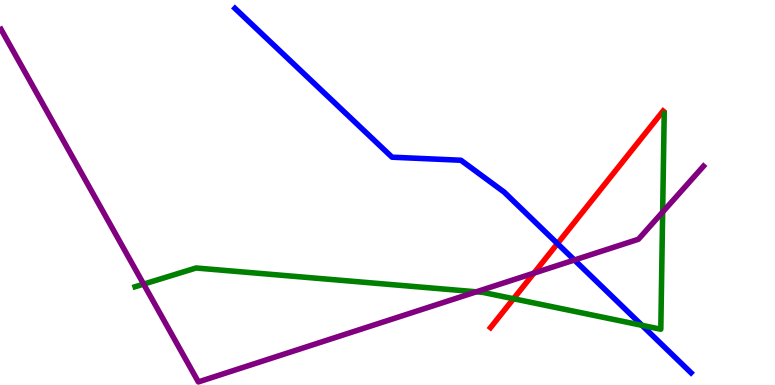[{'lines': ['blue', 'red'], 'intersections': [{'x': 7.19, 'y': 3.67}]}, {'lines': ['green', 'red'], 'intersections': [{'x': 6.63, 'y': 2.24}]}, {'lines': ['purple', 'red'], 'intersections': [{'x': 6.89, 'y': 2.91}]}, {'lines': ['blue', 'green'], 'intersections': [{'x': 8.28, 'y': 1.55}]}, {'lines': ['blue', 'purple'], 'intersections': [{'x': 7.41, 'y': 3.25}]}, {'lines': ['green', 'purple'], 'intersections': [{'x': 1.85, 'y': 2.62}, {'x': 6.15, 'y': 2.42}, {'x': 8.55, 'y': 4.49}]}]